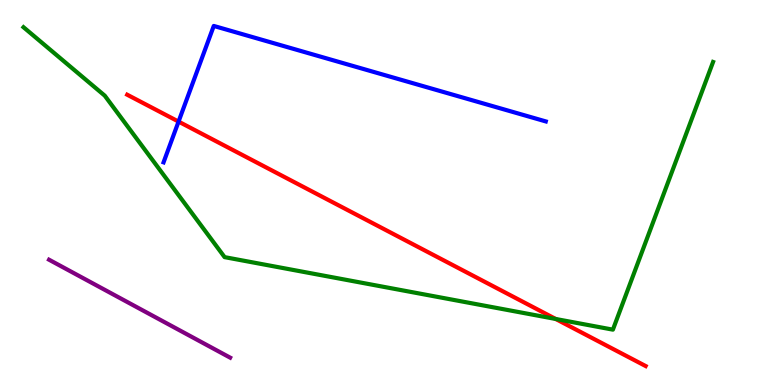[{'lines': ['blue', 'red'], 'intersections': [{'x': 2.3, 'y': 6.84}]}, {'lines': ['green', 'red'], 'intersections': [{'x': 7.17, 'y': 1.71}]}, {'lines': ['purple', 'red'], 'intersections': []}, {'lines': ['blue', 'green'], 'intersections': []}, {'lines': ['blue', 'purple'], 'intersections': []}, {'lines': ['green', 'purple'], 'intersections': []}]